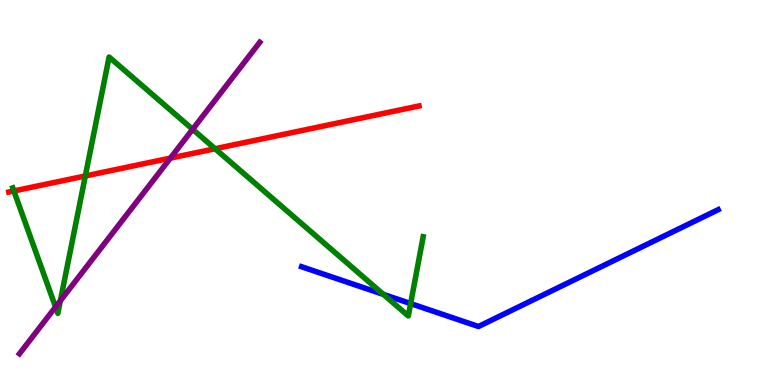[{'lines': ['blue', 'red'], 'intersections': []}, {'lines': ['green', 'red'], 'intersections': [{'x': 0.179, 'y': 5.04}, {'x': 1.1, 'y': 5.43}, {'x': 2.78, 'y': 6.14}]}, {'lines': ['purple', 'red'], 'intersections': [{'x': 2.2, 'y': 5.89}]}, {'lines': ['blue', 'green'], 'intersections': [{'x': 4.95, 'y': 2.35}, {'x': 5.3, 'y': 2.11}]}, {'lines': ['blue', 'purple'], 'intersections': []}, {'lines': ['green', 'purple'], 'intersections': [{'x': 0.717, 'y': 2.03}, {'x': 0.779, 'y': 2.19}, {'x': 2.49, 'y': 6.64}]}]